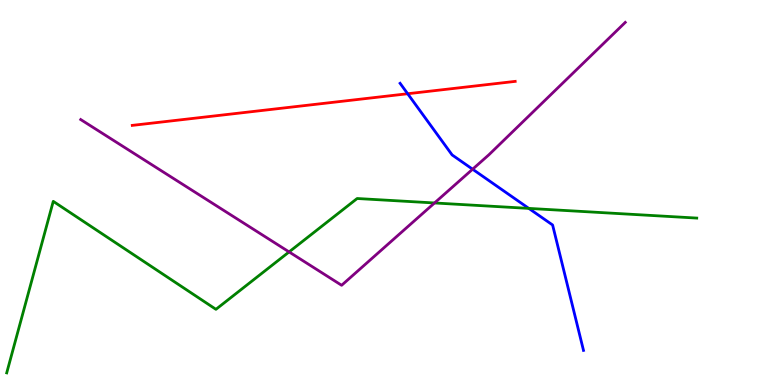[{'lines': ['blue', 'red'], 'intersections': [{'x': 5.26, 'y': 7.57}]}, {'lines': ['green', 'red'], 'intersections': []}, {'lines': ['purple', 'red'], 'intersections': []}, {'lines': ['blue', 'green'], 'intersections': [{'x': 6.82, 'y': 4.59}]}, {'lines': ['blue', 'purple'], 'intersections': [{'x': 6.1, 'y': 5.6}]}, {'lines': ['green', 'purple'], 'intersections': [{'x': 3.73, 'y': 3.46}, {'x': 5.61, 'y': 4.73}]}]